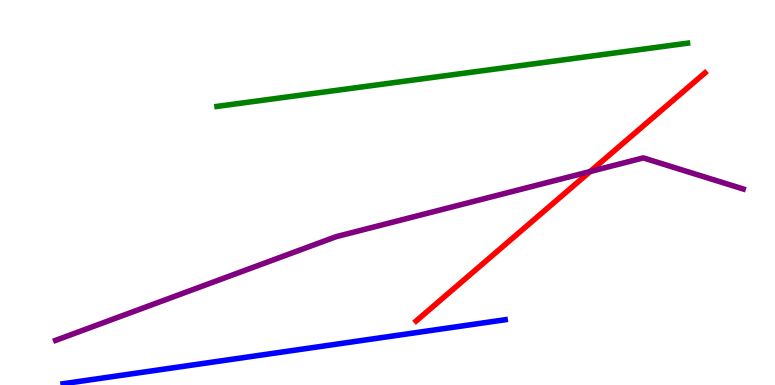[{'lines': ['blue', 'red'], 'intersections': []}, {'lines': ['green', 'red'], 'intersections': []}, {'lines': ['purple', 'red'], 'intersections': [{'x': 7.61, 'y': 5.54}]}, {'lines': ['blue', 'green'], 'intersections': []}, {'lines': ['blue', 'purple'], 'intersections': []}, {'lines': ['green', 'purple'], 'intersections': []}]